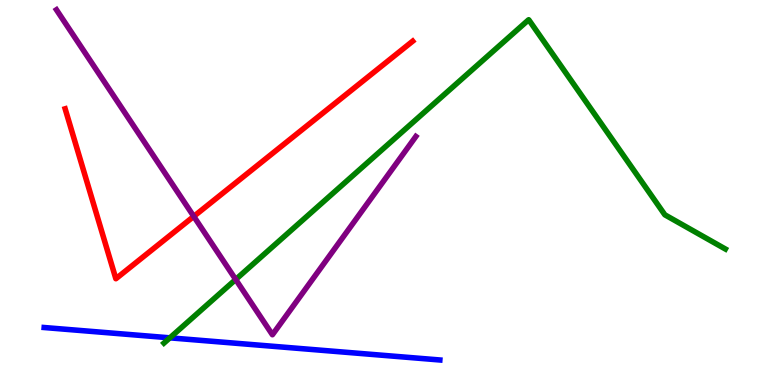[{'lines': ['blue', 'red'], 'intersections': []}, {'lines': ['green', 'red'], 'intersections': []}, {'lines': ['purple', 'red'], 'intersections': [{'x': 2.5, 'y': 4.38}]}, {'lines': ['blue', 'green'], 'intersections': [{'x': 2.19, 'y': 1.23}]}, {'lines': ['blue', 'purple'], 'intersections': []}, {'lines': ['green', 'purple'], 'intersections': [{'x': 3.04, 'y': 2.74}]}]